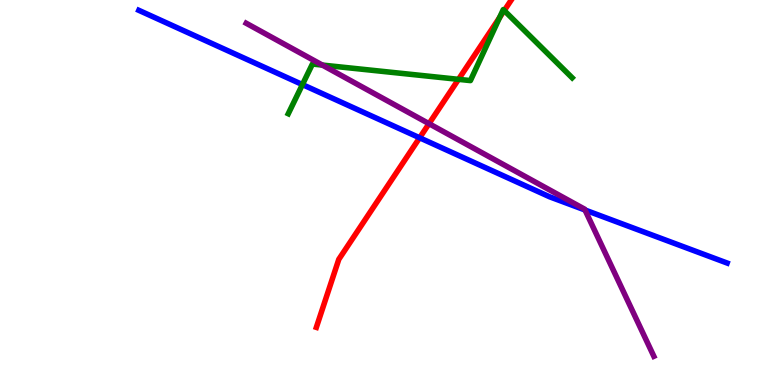[{'lines': ['blue', 'red'], 'intersections': [{'x': 5.41, 'y': 6.42}]}, {'lines': ['green', 'red'], 'intersections': [{'x': 5.92, 'y': 7.94}, {'x': 6.45, 'y': 9.54}, {'x': 6.51, 'y': 9.73}]}, {'lines': ['purple', 'red'], 'intersections': [{'x': 5.54, 'y': 6.79}]}, {'lines': ['blue', 'green'], 'intersections': [{'x': 3.9, 'y': 7.8}]}, {'lines': ['blue', 'purple'], 'intersections': [{'x': 7.55, 'y': 4.55}]}, {'lines': ['green', 'purple'], 'intersections': [{'x': 4.16, 'y': 8.31}]}]